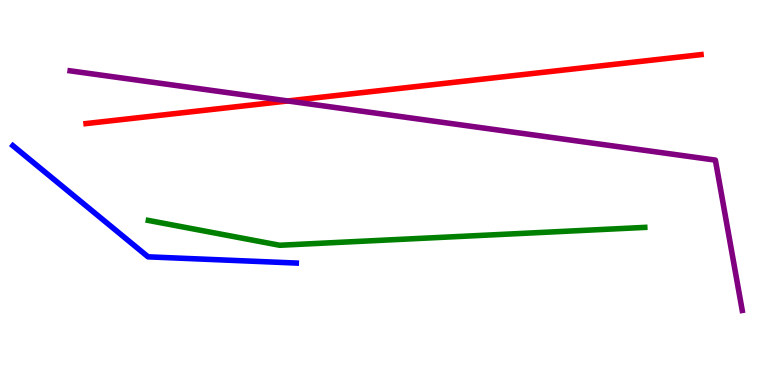[{'lines': ['blue', 'red'], 'intersections': []}, {'lines': ['green', 'red'], 'intersections': []}, {'lines': ['purple', 'red'], 'intersections': [{'x': 3.71, 'y': 7.38}]}, {'lines': ['blue', 'green'], 'intersections': []}, {'lines': ['blue', 'purple'], 'intersections': []}, {'lines': ['green', 'purple'], 'intersections': []}]